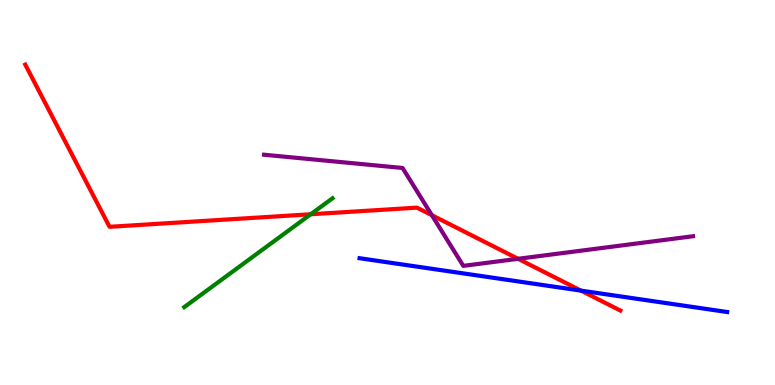[{'lines': ['blue', 'red'], 'intersections': [{'x': 7.5, 'y': 2.45}]}, {'lines': ['green', 'red'], 'intersections': [{'x': 4.01, 'y': 4.43}]}, {'lines': ['purple', 'red'], 'intersections': [{'x': 5.57, 'y': 4.41}, {'x': 6.68, 'y': 3.28}]}, {'lines': ['blue', 'green'], 'intersections': []}, {'lines': ['blue', 'purple'], 'intersections': []}, {'lines': ['green', 'purple'], 'intersections': []}]